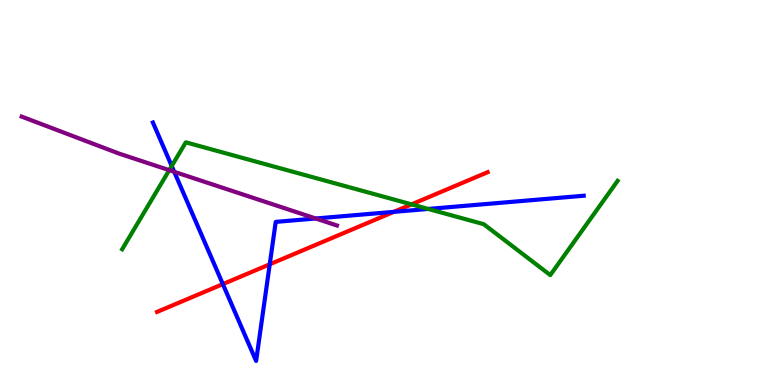[{'lines': ['blue', 'red'], 'intersections': [{'x': 2.88, 'y': 2.62}, {'x': 3.48, 'y': 3.14}, {'x': 5.08, 'y': 4.5}]}, {'lines': ['green', 'red'], 'intersections': [{'x': 5.31, 'y': 4.69}]}, {'lines': ['purple', 'red'], 'intersections': []}, {'lines': ['blue', 'green'], 'intersections': [{'x': 2.22, 'y': 5.69}, {'x': 5.53, 'y': 4.57}]}, {'lines': ['blue', 'purple'], 'intersections': [{'x': 2.25, 'y': 5.54}, {'x': 4.07, 'y': 4.32}]}, {'lines': ['green', 'purple'], 'intersections': [{'x': 2.18, 'y': 5.58}]}]